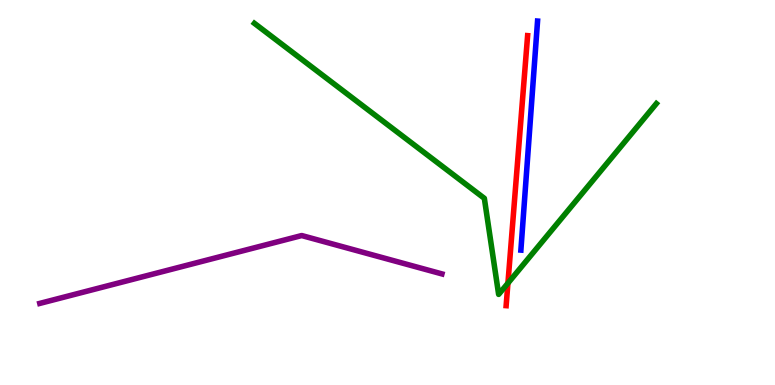[{'lines': ['blue', 'red'], 'intersections': []}, {'lines': ['green', 'red'], 'intersections': [{'x': 6.55, 'y': 2.64}]}, {'lines': ['purple', 'red'], 'intersections': []}, {'lines': ['blue', 'green'], 'intersections': []}, {'lines': ['blue', 'purple'], 'intersections': []}, {'lines': ['green', 'purple'], 'intersections': []}]